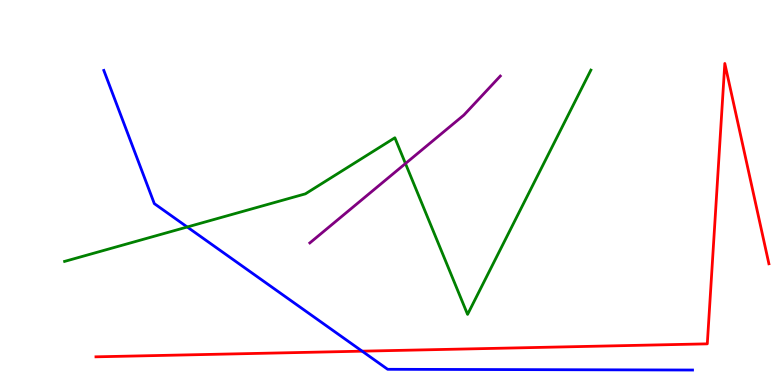[{'lines': ['blue', 'red'], 'intersections': [{'x': 4.67, 'y': 0.879}]}, {'lines': ['green', 'red'], 'intersections': []}, {'lines': ['purple', 'red'], 'intersections': []}, {'lines': ['blue', 'green'], 'intersections': [{'x': 2.42, 'y': 4.1}]}, {'lines': ['blue', 'purple'], 'intersections': []}, {'lines': ['green', 'purple'], 'intersections': [{'x': 5.23, 'y': 5.75}]}]